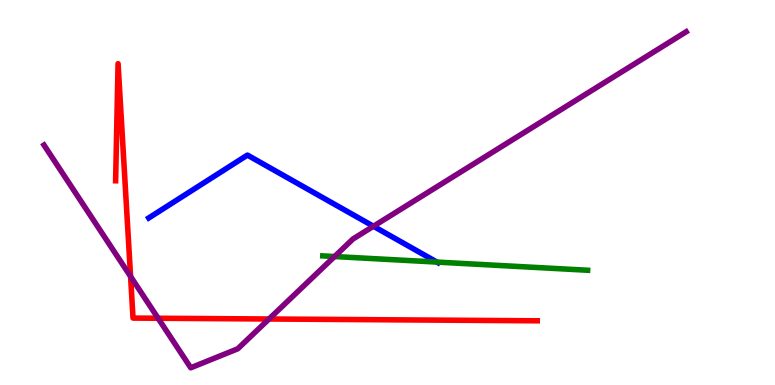[{'lines': ['blue', 'red'], 'intersections': []}, {'lines': ['green', 'red'], 'intersections': []}, {'lines': ['purple', 'red'], 'intersections': [{'x': 1.68, 'y': 2.82}, {'x': 2.04, 'y': 1.73}, {'x': 3.47, 'y': 1.71}]}, {'lines': ['blue', 'green'], 'intersections': [{'x': 5.64, 'y': 3.19}]}, {'lines': ['blue', 'purple'], 'intersections': [{'x': 4.82, 'y': 4.12}]}, {'lines': ['green', 'purple'], 'intersections': [{'x': 4.32, 'y': 3.34}]}]